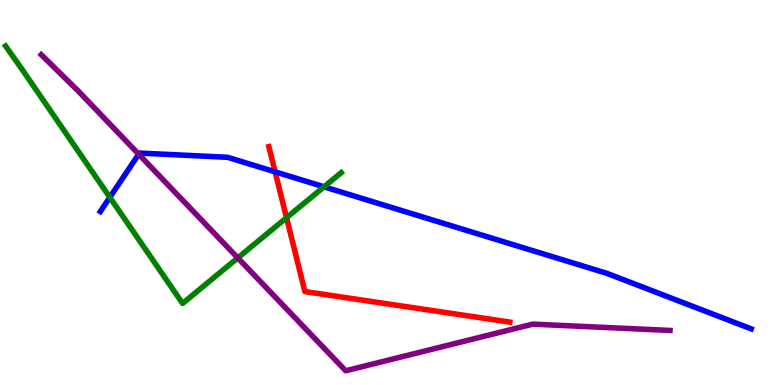[{'lines': ['blue', 'red'], 'intersections': [{'x': 3.55, 'y': 5.54}]}, {'lines': ['green', 'red'], 'intersections': [{'x': 3.7, 'y': 4.34}]}, {'lines': ['purple', 'red'], 'intersections': []}, {'lines': ['blue', 'green'], 'intersections': [{'x': 1.42, 'y': 4.87}, {'x': 4.18, 'y': 5.15}]}, {'lines': ['blue', 'purple'], 'intersections': [{'x': 1.79, 'y': 5.99}]}, {'lines': ['green', 'purple'], 'intersections': [{'x': 3.07, 'y': 3.3}]}]